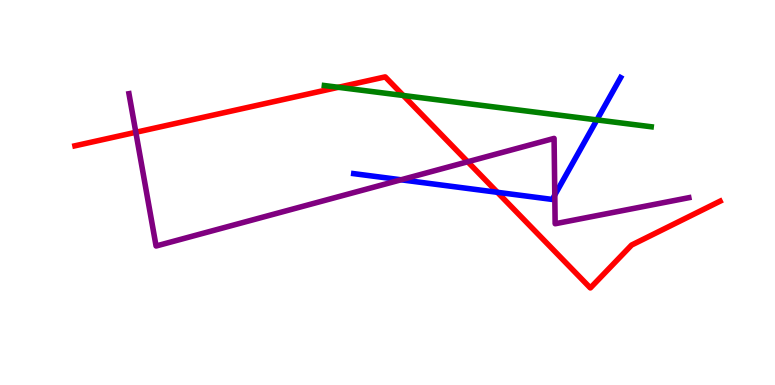[{'lines': ['blue', 'red'], 'intersections': [{'x': 6.42, 'y': 5.01}]}, {'lines': ['green', 'red'], 'intersections': [{'x': 4.37, 'y': 7.73}, {'x': 5.2, 'y': 7.52}]}, {'lines': ['purple', 'red'], 'intersections': [{'x': 1.75, 'y': 6.56}, {'x': 6.03, 'y': 5.8}]}, {'lines': ['blue', 'green'], 'intersections': [{'x': 7.7, 'y': 6.89}]}, {'lines': ['blue', 'purple'], 'intersections': [{'x': 5.17, 'y': 5.33}, {'x': 7.16, 'y': 4.94}]}, {'lines': ['green', 'purple'], 'intersections': []}]